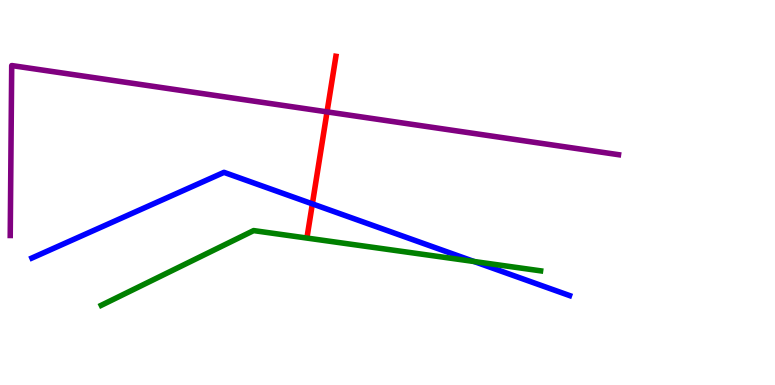[{'lines': ['blue', 'red'], 'intersections': [{'x': 4.03, 'y': 4.7}]}, {'lines': ['green', 'red'], 'intersections': []}, {'lines': ['purple', 'red'], 'intersections': [{'x': 4.22, 'y': 7.09}]}, {'lines': ['blue', 'green'], 'intersections': [{'x': 6.12, 'y': 3.21}]}, {'lines': ['blue', 'purple'], 'intersections': []}, {'lines': ['green', 'purple'], 'intersections': []}]